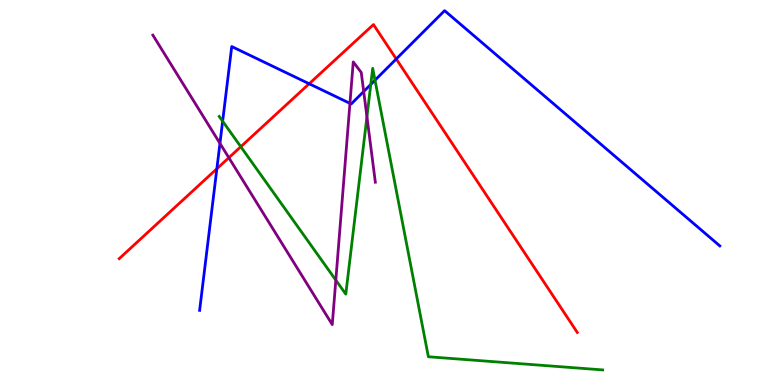[{'lines': ['blue', 'red'], 'intersections': [{'x': 2.8, 'y': 5.62}, {'x': 3.99, 'y': 7.82}, {'x': 5.11, 'y': 8.47}]}, {'lines': ['green', 'red'], 'intersections': [{'x': 3.11, 'y': 6.19}]}, {'lines': ['purple', 'red'], 'intersections': [{'x': 2.95, 'y': 5.9}]}, {'lines': ['blue', 'green'], 'intersections': [{'x': 2.87, 'y': 6.85}, {'x': 4.78, 'y': 7.81}, {'x': 4.84, 'y': 7.92}]}, {'lines': ['blue', 'purple'], 'intersections': [{'x': 2.84, 'y': 6.28}, {'x': 4.52, 'y': 7.32}, {'x': 4.69, 'y': 7.62}]}, {'lines': ['green', 'purple'], 'intersections': [{'x': 4.33, 'y': 2.72}, {'x': 4.73, 'y': 6.97}]}]